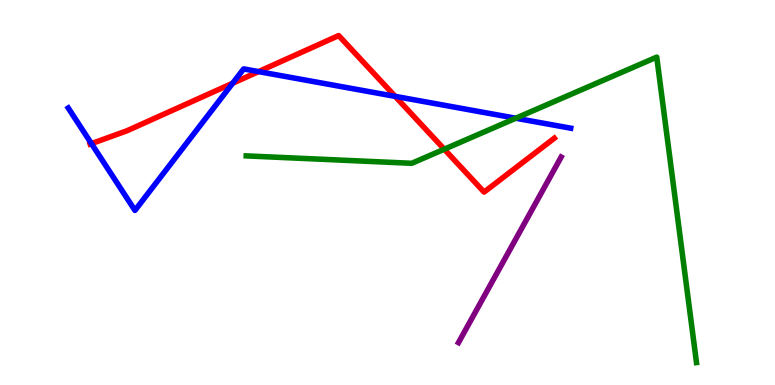[{'lines': ['blue', 'red'], 'intersections': [{'x': 1.18, 'y': 6.27}, {'x': 3.0, 'y': 7.84}, {'x': 3.34, 'y': 8.14}, {'x': 5.1, 'y': 7.5}]}, {'lines': ['green', 'red'], 'intersections': [{'x': 5.73, 'y': 6.12}]}, {'lines': ['purple', 'red'], 'intersections': []}, {'lines': ['blue', 'green'], 'intersections': [{'x': 6.66, 'y': 6.93}]}, {'lines': ['blue', 'purple'], 'intersections': []}, {'lines': ['green', 'purple'], 'intersections': []}]